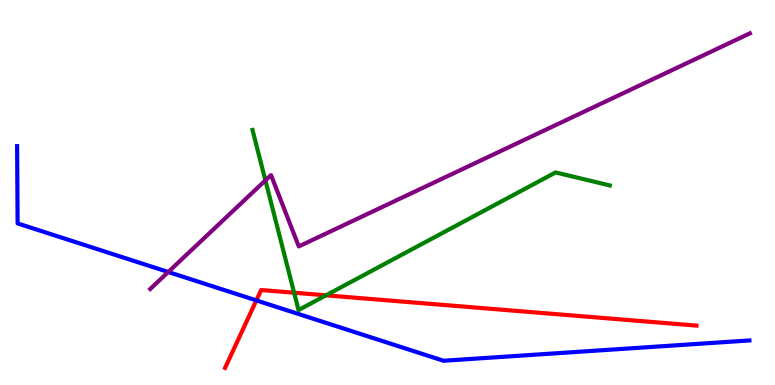[{'lines': ['blue', 'red'], 'intersections': [{'x': 3.31, 'y': 2.2}]}, {'lines': ['green', 'red'], 'intersections': [{'x': 3.8, 'y': 2.4}, {'x': 4.21, 'y': 2.33}]}, {'lines': ['purple', 'red'], 'intersections': []}, {'lines': ['blue', 'green'], 'intersections': []}, {'lines': ['blue', 'purple'], 'intersections': [{'x': 2.17, 'y': 2.94}]}, {'lines': ['green', 'purple'], 'intersections': [{'x': 3.42, 'y': 5.31}]}]